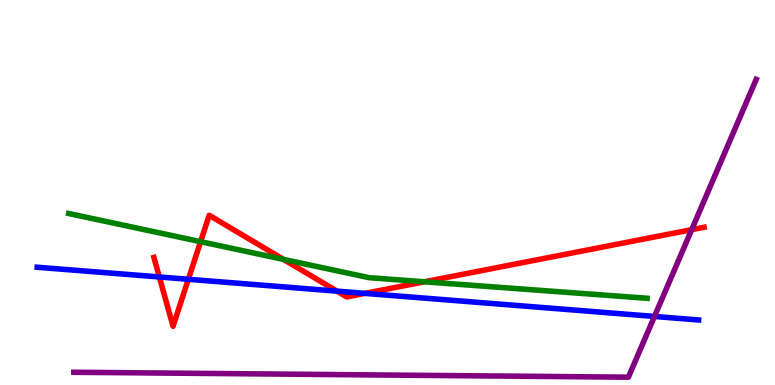[{'lines': ['blue', 'red'], 'intersections': [{'x': 2.06, 'y': 2.81}, {'x': 2.43, 'y': 2.75}, {'x': 4.35, 'y': 2.44}, {'x': 4.71, 'y': 2.38}]}, {'lines': ['green', 'red'], 'intersections': [{'x': 2.59, 'y': 3.72}, {'x': 3.66, 'y': 3.26}, {'x': 5.48, 'y': 2.68}]}, {'lines': ['purple', 'red'], 'intersections': [{'x': 8.93, 'y': 4.03}]}, {'lines': ['blue', 'green'], 'intersections': []}, {'lines': ['blue', 'purple'], 'intersections': [{'x': 8.44, 'y': 1.78}]}, {'lines': ['green', 'purple'], 'intersections': []}]